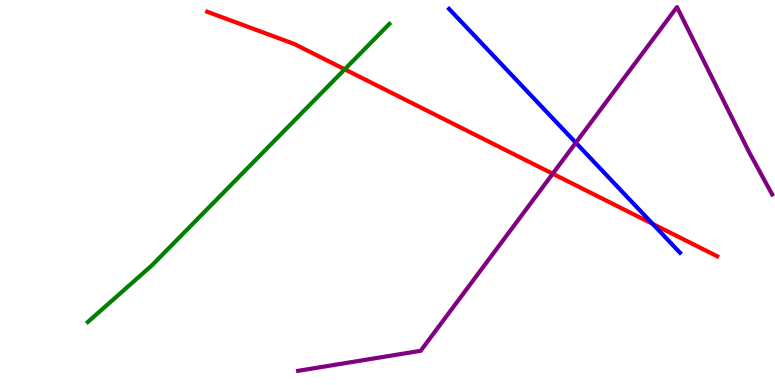[{'lines': ['blue', 'red'], 'intersections': [{'x': 8.42, 'y': 4.18}]}, {'lines': ['green', 'red'], 'intersections': [{'x': 4.45, 'y': 8.2}]}, {'lines': ['purple', 'red'], 'intersections': [{'x': 7.13, 'y': 5.49}]}, {'lines': ['blue', 'green'], 'intersections': []}, {'lines': ['blue', 'purple'], 'intersections': [{'x': 7.43, 'y': 6.29}]}, {'lines': ['green', 'purple'], 'intersections': []}]